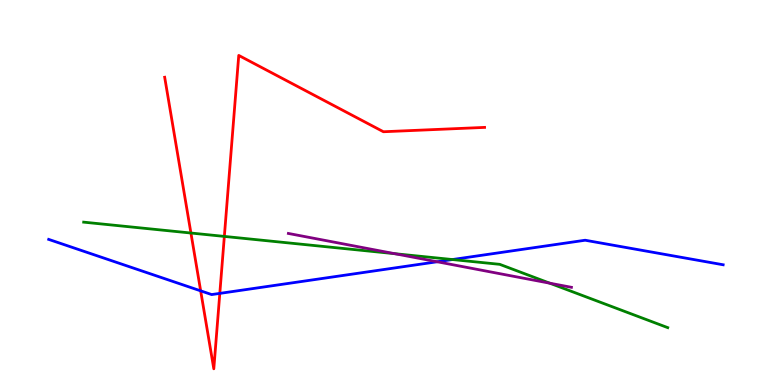[{'lines': ['blue', 'red'], 'intersections': [{'x': 2.59, 'y': 2.45}, {'x': 2.84, 'y': 2.38}]}, {'lines': ['green', 'red'], 'intersections': [{'x': 2.46, 'y': 3.95}, {'x': 2.89, 'y': 3.86}]}, {'lines': ['purple', 'red'], 'intersections': []}, {'lines': ['blue', 'green'], 'intersections': [{'x': 5.84, 'y': 3.26}]}, {'lines': ['blue', 'purple'], 'intersections': [{'x': 5.64, 'y': 3.2}]}, {'lines': ['green', 'purple'], 'intersections': [{'x': 5.09, 'y': 3.41}, {'x': 7.09, 'y': 2.64}]}]